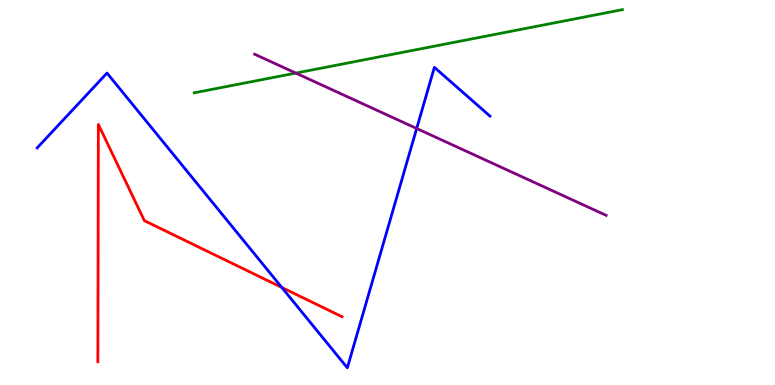[{'lines': ['blue', 'red'], 'intersections': [{'x': 3.64, 'y': 2.53}]}, {'lines': ['green', 'red'], 'intersections': []}, {'lines': ['purple', 'red'], 'intersections': []}, {'lines': ['blue', 'green'], 'intersections': []}, {'lines': ['blue', 'purple'], 'intersections': [{'x': 5.38, 'y': 6.66}]}, {'lines': ['green', 'purple'], 'intersections': [{'x': 3.82, 'y': 8.1}]}]